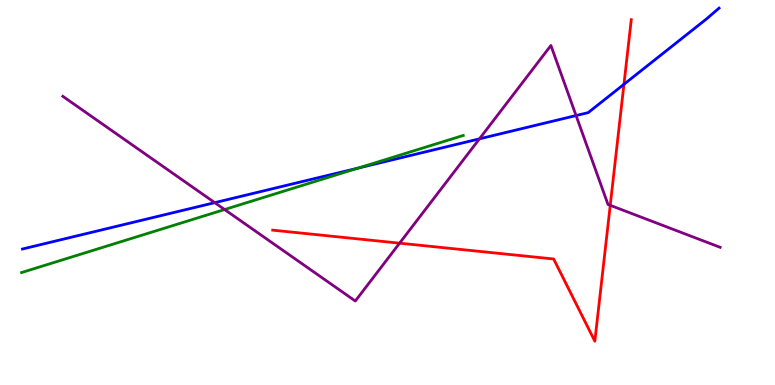[{'lines': ['blue', 'red'], 'intersections': [{'x': 8.05, 'y': 7.81}]}, {'lines': ['green', 'red'], 'intersections': []}, {'lines': ['purple', 'red'], 'intersections': [{'x': 5.16, 'y': 3.68}, {'x': 7.87, 'y': 4.67}]}, {'lines': ['blue', 'green'], 'intersections': [{'x': 4.62, 'y': 5.63}]}, {'lines': ['blue', 'purple'], 'intersections': [{'x': 2.77, 'y': 4.74}, {'x': 6.19, 'y': 6.39}, {'x': 7.43, 'y': 7.0}]}, {'lines': ['green', 'purple'], 'intersections': [{'x': 2.9, 'y': 4.56}]}]